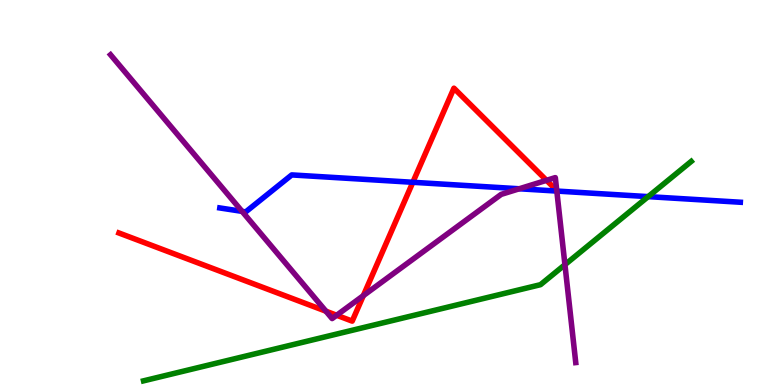[{'lines': ['blue', 'red'], 'intersections': [{'x': 5.33, 'y': 5.27}, {'x': 7.19, 'y': 5.04}]}, {'lines': ['green', 'red'], 'intersections': []}, {'lines': ['purple', 'red'], 'intersections': [{'x': 4.21, 'y': 1.92}, {'x': 4.34, 'y': 1.81}, {'x': 4.69, 'y': 2.32}, {'x': 7.05, 'y': 5.32}, {'x': 7.18, 'y': 5.05}]}, {'lines': ['blue', 'green'], 'intersections': [{'x': 8.36, 'y': 4.89}]}, {'lines': ['blue', 'purple'], 'intersections': [{'x': 3.12, 'y': 4.51}, {'x': 6.7, 'y': 5.1}, {'x': 7.18, 'y': 5.04}]}, {'lines': ['green', 'purple'], 'intersections': [{'x': 7.29, 'y': 3.12}]}]